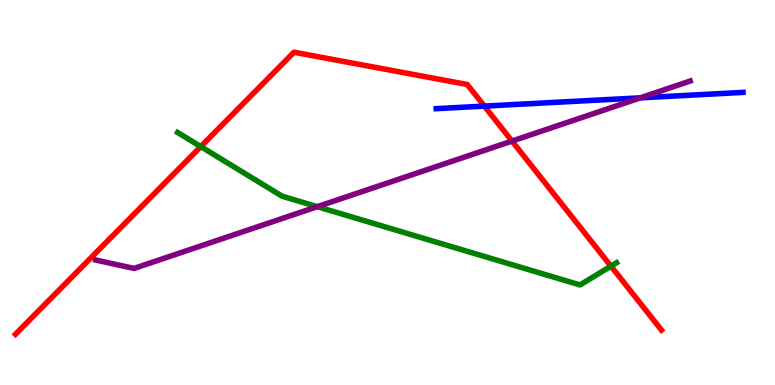[{'lines': ['blue', 'red'], 'intersections': [{'x': 6.25, 'y': 7.24}]}, {'lines': ['green', 'red'], 'intersections': [{'x': 2.59, 'y': 6.19}, {'x': 7.88, 'y': 3.09}]}, {'lines': ['purple', 'red'], 'intersections': [{'x': 6.61, 'y': 6.34}]}, {'lines': ['blue', 'green'], 'intersections': []}, {'lines': ['blue', 'purple'], 'intersections': [{'x': 8.26, 'y': 7.46}]}, {'lines': ['green', 'purple'], 'intersections': [{'x': 4.09, 'y': 4.63}]}]